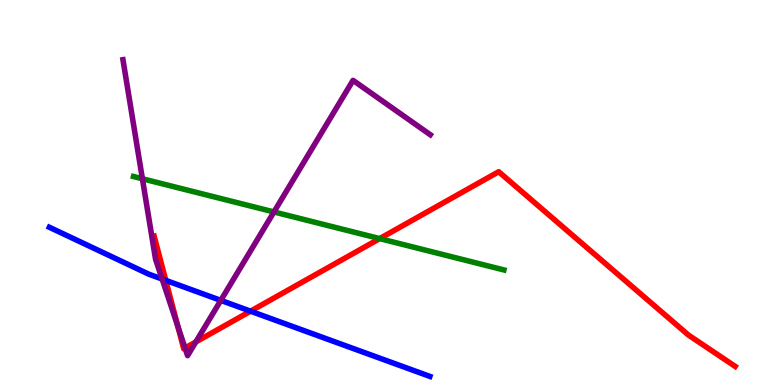[{'lines': ['blue', 'red'], 'intersections': [{'x': 2.14, 'y': 2.72}, {'x': 3.23, 'y': 1.92}]}, {'lines': ['green', 'red'], 'intersections': [{'x': 4.9, 'y': 3.8}]}, {'lines': ['purple', 'red'], 'intersections': [{'x': 2.29, 'y': 1.52}, {'x': 2.39, 'y': 0.961}, {'x': 2.53, 'y': 1.12}]}, {'lines': ['blue', 'green'], 'intersections': []}, {'lines': ['blue', 'purple'], 'intersections': [{'x': 2.09, 'y': 2.75}, {'x': 2.85, 'y': 2.2}]}, {'lines': ['green', 'purple'], 'intersections': [{'x': 1.84, 'y': 5.36}, {'x': 3.53, 'y': 4.5}]}]